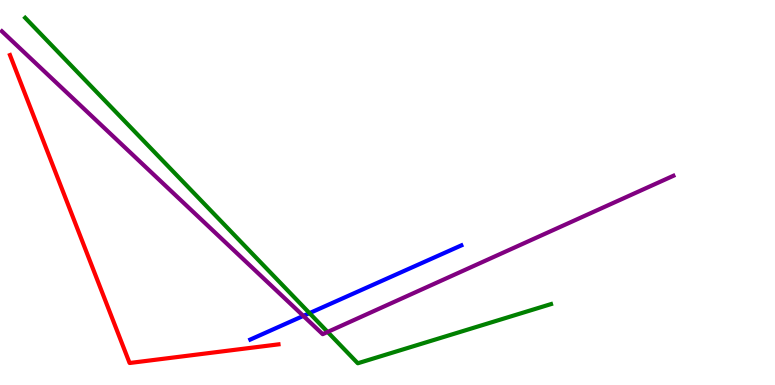[{'lines': ['blue', 'red'], 'intersections': []}, {'lines': ['green', 'red'], 'intersections': []}, {'lines': ['purple', 'red'], 'intersections': []}, {'lines': ['blue', 'green'], 'intersections': [{'x': 3.99, 'y': 1.87}]}, {'lines': ['blue', 'purple'], 'intersections': [{'x': 3.91, 'y': 1.79}]}, {'lines': ['green', 'purple'], 'intersections': [{'x': 4.23, 'y': 1.38}]}]